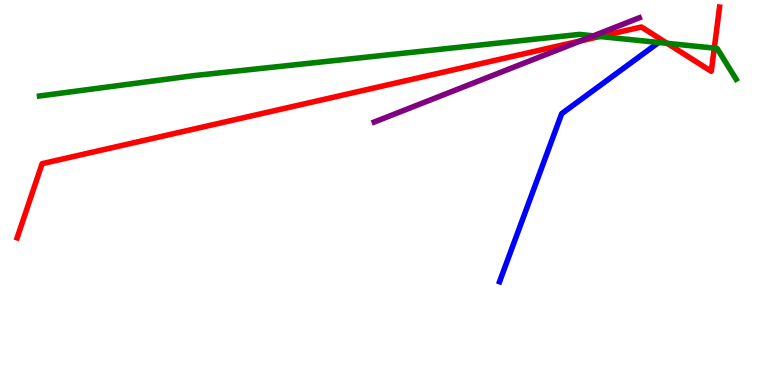[{'lines': ['blue', 'red'], 'intersections': []}, {'lines': ['green', 'red'], 'intersections': [{'x': 7.74, 'y': 9.05}, {'x': 8.61, 'y': 8.87}, {'x': 9.22, 'y': 8.75}]}, {'lines': ['purple', 'red'], 'intersections': [{'x': 7.49, 'y': 8.94}]}, {'lines': ['blue', 'green'], 'intersections': []}, {'lines': ['blue', 'purple'], 'intersections': []}, {'lines': ['green', 'purple'], 'intersections': [{'x': 7.66, 'y': 9.07}]}]